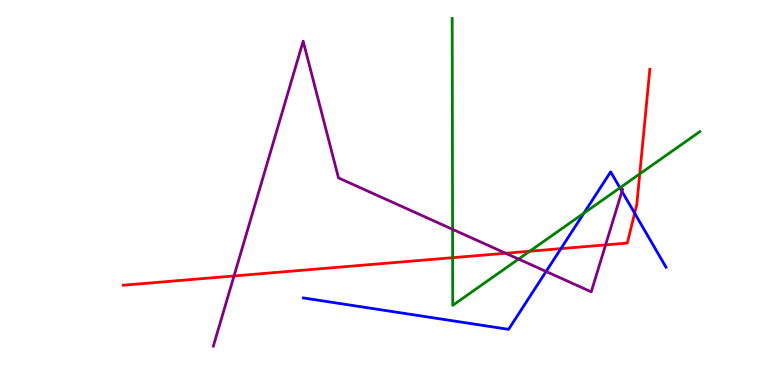[{'lines': ['blue', 'red'], 'intersections': [{'x': 7.24, 'y': 3.54}, {'x': 8.19, 'y': 4.46}]}, {'lines': ['green', 'red'], 'intersections': [{'x': 5.84, 'y': 3.31}, {'x': 6.84, 'y': 3.47}, {'x': 8.25, 'y': 5.48}]}, {'lines': ['purple', 'red'], 'intersections': [{'x': 3.02, 'y': 2.83}, {'x': 6.52, 'y': 3.42}, {'x': 7.81, 'y': 3.64}]}, {'lines': ['blue', 'green'], 'intersections': [{'x': 7.53, 'y': 4.46}, {'x': 8.0, 'y': 5.12}]}, {'lines': ['blue', 'purple'], 'intersections': [{'x': 7.05, 'y': 2.95}, {'x': 8.03, 'y': 5.03}]}, {'lines': ['green', 'purple'], 'intersections': [{'x': 5.84, 'y': 4.04}, {'x': 6.69, 'y': 3.27}]}]